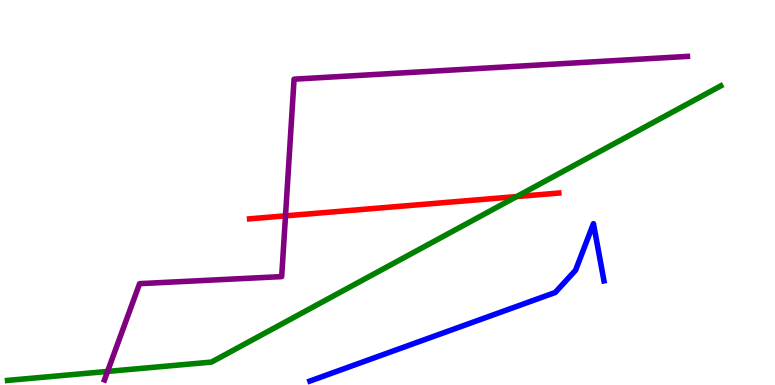[{'lines': ['blue', 'red'], 'intersections': []}, {'lines': ['green', 'red'], 'intersections': [{'x': 6.67, 'y': 4.89}]}, {'lines': ['purple', 'red'], 'intersections': [{'x': 3.68, 'y': 4.39}]}, {'lines': ['blue', 'green'], 'intersections': []}, {'lines': ['blue', 'purple'], 'intersections': []}, {'lines': ['green', 'purple'], 'intersections': [{'x': 1.39, 'y': 0.353}]}]